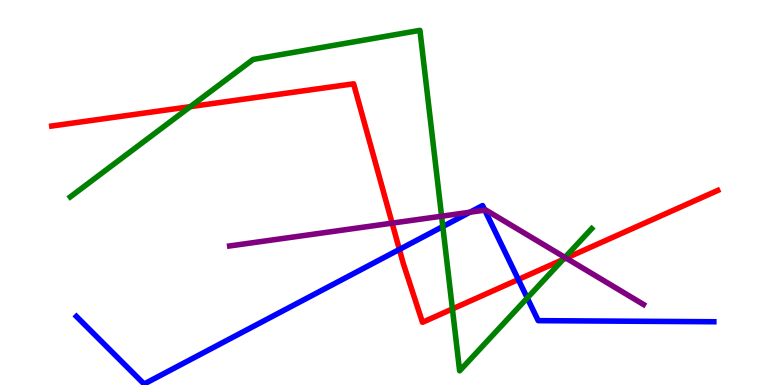[{'lines': ['blue', 'red'], 'intersections': [{'x': 5.15, 'y': 3.52}, {'x': 6.69, 'y': 2.74}]}, {'lines': ['green', 'red'], 'intersections': [{'x': 2.46, 'y': 7.23}, {'x': 5.84, 'y': 1.98}, {'x': 7.26, 'y': 3.26}]}, {'lines': ['purple', 'red'], 'intersections': [{'x': 5.06, 'y': 4.2}, {'x': 7.31, 'y': 3.29}]}, {'lines': ['blue', 'green'], 'intersections': [{'x': 5.71, 'y': 4.12}, {'x': 6.8, 'y': 2.26}]}, {'lines': ['blue', 'purple'], 'intersections': [{'x': 6.06, 'y': 4.49}, {'x': 6.26, 'y': 4.54}]}, {'lines': ['green', 'purple'], 'intersections': [{'x': 5.7, 'y': 4.38}, {'x': 7.29, 'y': 3.31}]}]